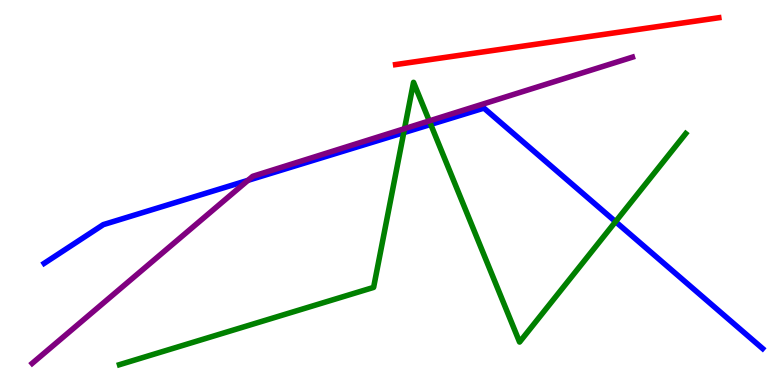[{'lines': ['blue', 'red'], 'intersections': []}, {'lines': ['green', 'red'], 'intersections': []}, {'lines': ['purple', 'red'], 'intersections': []}, {'lines': ['blue', 'green'], 'intersections': [{'x': 5.21, 'y': 6.55}, {'x': 5.56, 'y': 6.77}, {'x': 7.94, 'y': 4.24}]}, {'lines': ['blue', 'purple'], 'intersections': [{'x': 3.2, 'y': 5.32}]}, {'lines': ['green', 'purple'], 'intersections': [{'x': 5.22, 'y': 6.66}, {'x': 5.54, 'y': 6.86}]}]